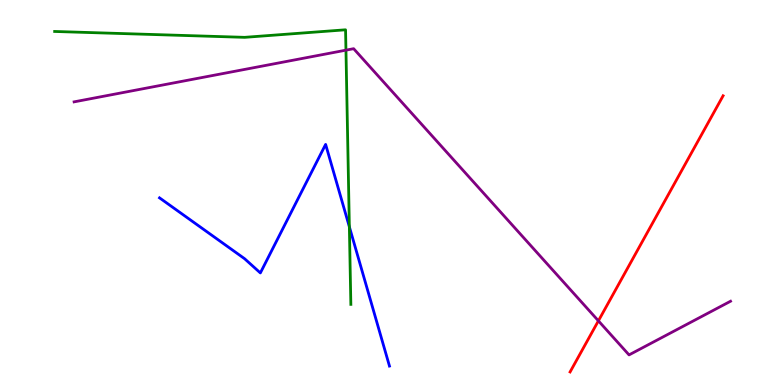[{'lines': ['blue', 'red'], 'intersections': []}, {'lines': ['green', 'red'], 'intersections': []}, {'lines': ['purple', 'red'], 'intersections': [{'x': 7.72, 'y': 1.67}]}, {'lines': ['blue', 'green'], 'intersections': [{'x': 4.51, 'y': 4.11}]}, {'lines': ['blue', 'purple'], 'intersections': []}, {'lines': ['green', 'purple'], 'intersections': [{'x': 4.46, 'y': 8.7}]}]